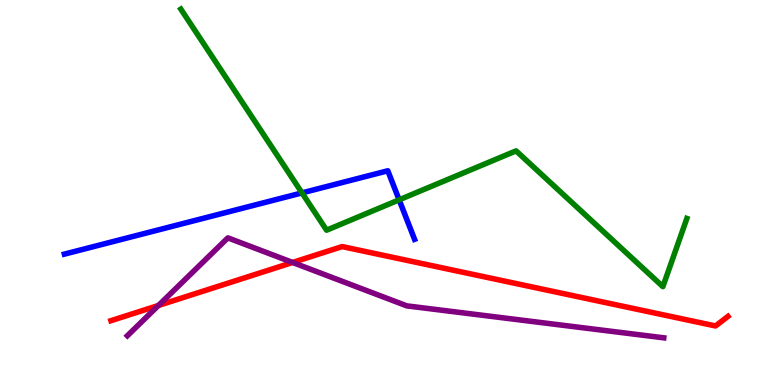[{'lines': ['blue', 'red'], 'intersections': []}, {'lines': ['green', 'red'], 'intersections': []}, {'lines': ['purple', 'red'], 'intersections': [{'x': 2.04, 'y': 2.07}, {'x': 3.78, 'y': 3.18}]}, {'lines': ['blue', 'green'], 'intersections': [{'x': 3.9, 'y': 4.99}, {'x': 5.15, 'y': 4.81}]}, {'lines': ['blue', 'purple'], 'intersections': []}, {'lines': ['green', 'purple'], 'intersections': []}]